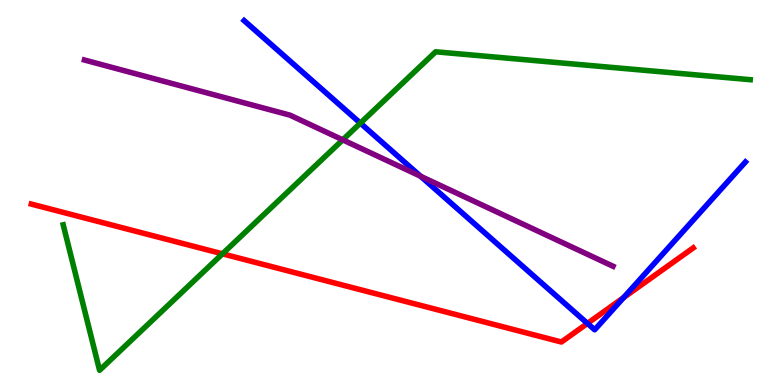[{'lines': ['blue', 'red'], 'intersections': [{'x': 7.58, 'y': 1.6}, {'x': 8.05, 'y': 2.27}]}, {'lines': ['green', 'red'], 'intersections': [{'x': 2.87, 'y': 3.41}]}, {'lines': ['purple', 'red'], 'intersections': []}, {'lines': ['blue', 'green'], 'intersections': [{'x': 4.65, 'y': 6.8}]}, {'lines': ['blue', 'purple'], 'intersections': [{'x': 5.43, 'y': 5.42}]}, {'lines': ['green', 'purple'], 'intersections': [{'x': 4.42, 'y': 6.37}]}]